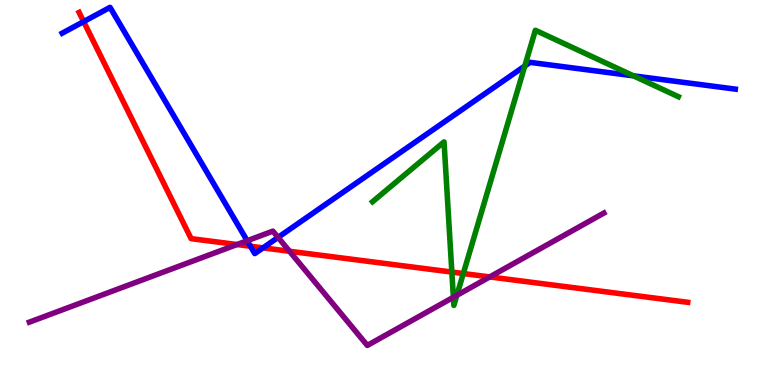[{'lines': ['blue', 'red'], 'intersections': [{'x': 1.08, 'y': 9.44}, {'x': 3.23, 'y': 3.6}, {'x': 3.39, 'y': 3.56}]}, {'lines': ['green', 'red'], 'intersections': [{'x': 5.83, 'y': 2.93}, {'x': 5.98, 'y': 2.9}]}, {'lines': ['purple', 'red'], 'intersections': [{'x': 3.06, 'y': 3.65}, {'x': 3.74, 'y': 3.47}, {'x': 6.32, 'y': 2.81}]}, {'lines': ['blue', 'green'], 'intersections': [{'x': 6.77, 'y': 8.29}, {'x': 8.17, 'y': 8.03}]}, {'lines': ['blue', 'purple'], 'intersections': [{'x': 3.19, 'y': 3.75}, {'x': 3.59, 'y': 3.83}]}, {'lines': ['green', 'purple'], 'intersections': [{'x': 5.85, 'y': 2.28}, {'x': 5.89, 'y': 2.33}]}]